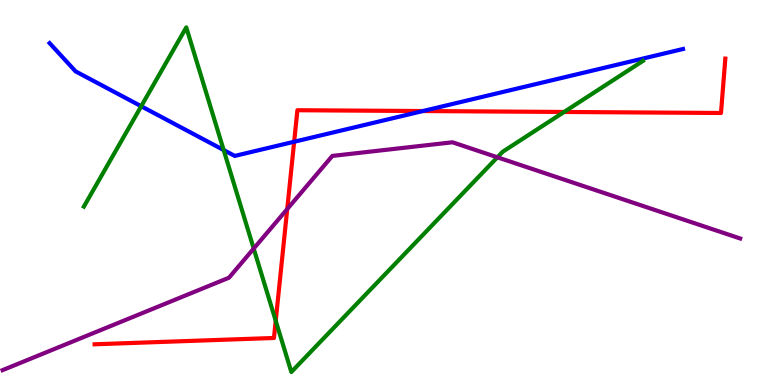[{'lines': ['blue', 'red'], 'intersections': [{'x': 3.8, 'y': 6.32}, {'x': 5.46, 'y': 7.12}]}, {'lines': ['green', 'red'], 'intersections': [{'x': 3.56, 'y': 1.67}, {'x': 7.28, 'y': 7.09}]}, {'lines': ['purple', 'red'], 'intersections': [{'x': 3.71, 'y': 4.57}]}, {'lines': ['blue', 'green'], 'intersections': [{'x': 1.82, 'y': 7.24}, {'x': 2.89, 'y': 6.1}]}, {'lines': ['blue', 'purple'], 'intersections': []}, {'lines': ['green', 'purple'], 'intersections': [{'x': 3.27, 'y': 3.54}, {'x': 6.42, 'y': 5.91}]}]